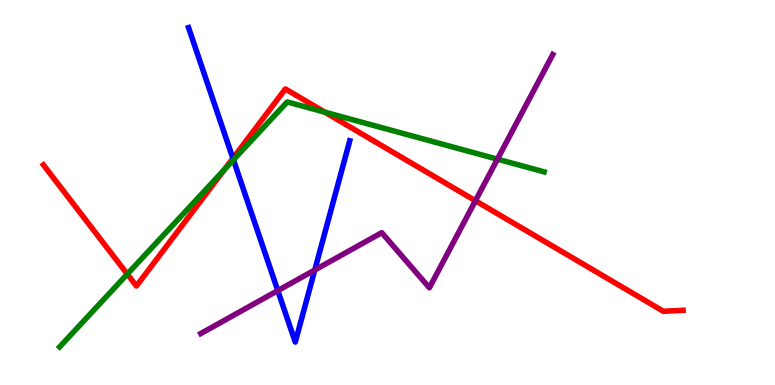[{'lines': ['blue', 'red'], 'intersections': [{'x': 3.01, 'y': 5.89}]}, {'lines': ['green', 'red'], 'intersections': [{'x': 1.64, 'y': 2.88}, {'x': 2.9, 'y': 5.6}, {'x': 4.19, 'y': 7.09}]}, {'lines': ['purple', 'red'], 'intersections': [{'x': 6.13, 'y': 4.79}]}, {'lines': ['blue', 'green'], 'intersections': [{'x': 3.01, 'y': 5.85}]}, {'lines': ['blue', 'purple'], 'intersections': [{'x': 3.58, 'y': 2.45}, {'x': 4.06, 'y': 2.99}]}, {'lines': ['green', 'purple'], 'intersections': [{'x': 6.42, 'y': 5.87}]}]